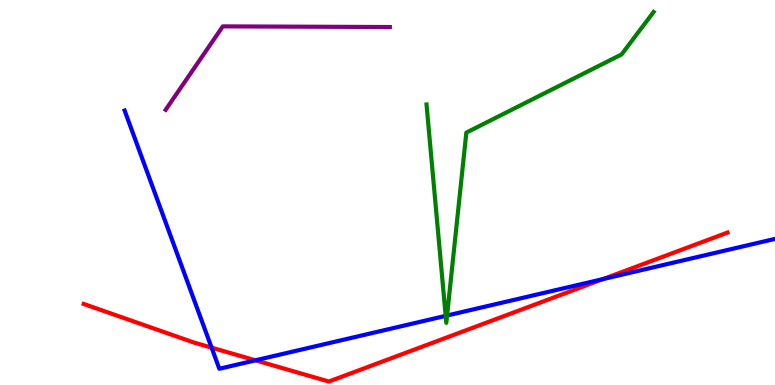[{'lines': ['blue', 'red'], 'intersections': [{'x': 2.73, 'y': 0.971}, {'x': 3.3, 'y': 0.641}, {'x': 7.78, 'y': 2.75}]}, {'lines': ['green', 'red'], 'intersections': []}, {'lines': ['purple', 'red'], 'intersections': []}, {'lines': ['blue', 'green'], 'intersections': [{'x': 5.75, 'y': 1.8}, {'x': 5.77, 'y': 1.8}]}, {'lines': ['blue', 'purple'], 'intersections': []}, {'lines': ['green', 'purple'], 'intersections': []}]